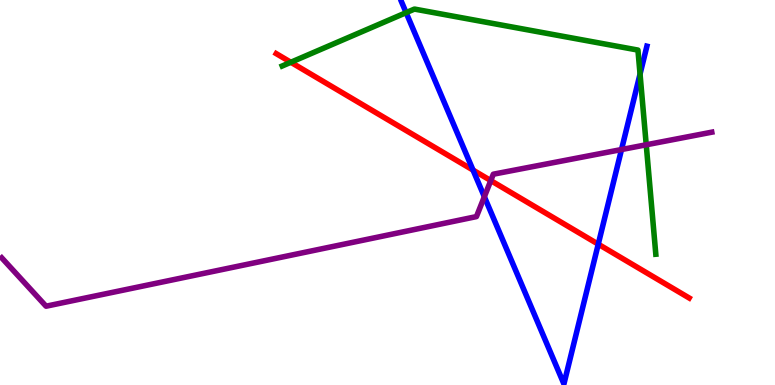[{'lines': ['blue', 'red'], 'intersections': [{'x': 6.1, 'y': 5.58}, {'x': 7.72, 'y': 3.66}]}, {'lines': ['green', 'red'], 'intersections': [{'x': 3.75, 'y': 8.38}]}, {'lines': ['purple', 'red'], 'intersections': [{'x': 6.33, 'y': 5.31}]}, {'lines': ['blue', 'green'], 'intersections': [{'x': 5.24, 'y': 9.67}, {'x': 8.26, 'y': 8.07}]}, {'lines': ['blue', 'purple'], 'intersections': [{'x': 6.25, 'y': 4.89}, {'x': 8.02, 'y': 6.12}]}, {'lines': ['green', 'purple'], 'intersections': [{'x': 8.34, 'y': 6.24}]}]